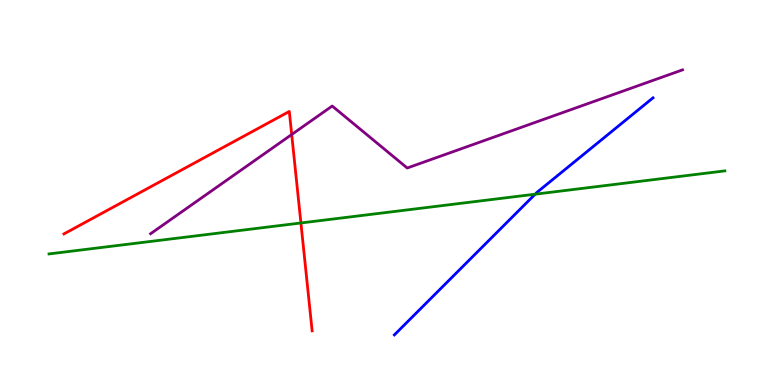[{'lines': ['blue', 'red'], 'intersections': []}, {'lines': ['green', 'red'], 'intersections': [{'x': 3.88, 'y': 4.21}]}, {'lines': ['purple', 'red'], 'intersections': [{'x': 3.76, 'y': 6.51}]}, {'lines': ['blue', 'green'], 'intersections': [{'x': 6.91, 'y': 4.96}]}, {'lines': ['blue', 'purple'], 'intersections': []}, {'lines': ['green', 'purple'], 'intersections': []}]